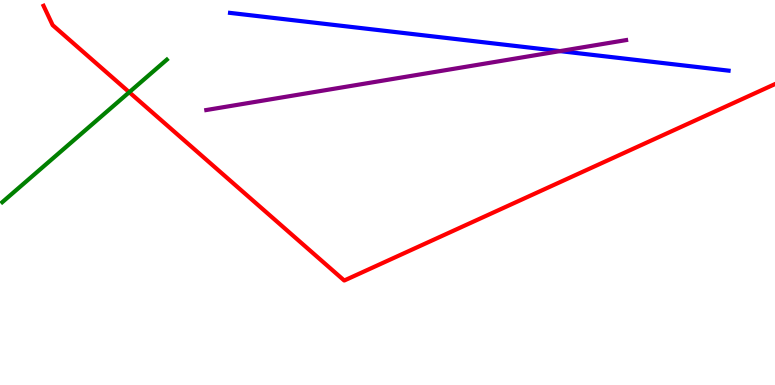[{'lines': ['blue', 'red'], 'intersections': []}, {'lines': ['green', 'red'], 'intersections': [{'x': 1.67, 'y': 7.6}]}, {'lines': ['purple', 'red'], 'intersections': []}, {'lines': ['blue', 'green'], 'intersections': []}, {'lines': ['blue', 'purple'], 'intersections': [{'x': 7.23, 'y': 8.67}]}, {'lines': ['green', 'purple'], 'intersections': []}]